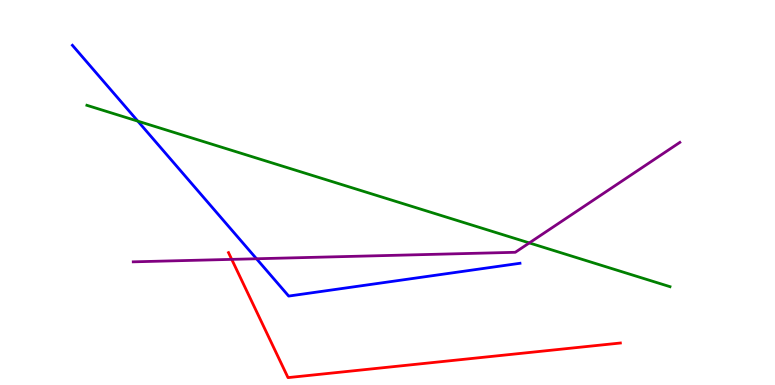[{'lines': ['blue', 'red'], 'intersections': []}, {'lines': ['green', 'red'], 'intersections': []}, {'lines': ['purple', 'red'], 'intersections': [{'x': 2.99, 'y': 3.26}]}, {'lines': ['blue', 'green'], 'intersections': [{'x': 1.78, 'y': 6.85}]}, {'lines': ['blue', 'purple'], 'intersections': [{'x': 3.31, 'y': 3.28}]}, {'lines': ['green', 'purple'], 'intersections': [{'x': 6.83, 'y': 3.69}]}]